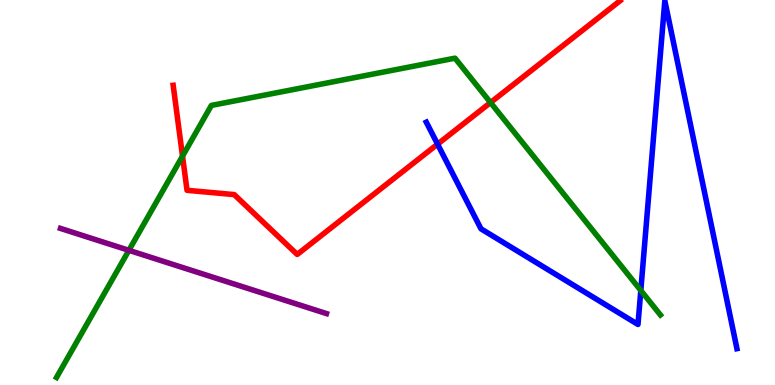[{'lines': ['blue', 'red'], 'intersections': [{'x': 5.65, 'y': 6.26}]}, {'lines': ['green', 'red'], 'intersections': [{'x': 2.36, 'y': 5.94}, {'x': 6.33, 'y': 7.34}]}, {'lines': ['purple', 'red'], 'intersections': []}, {'lines': ['blue', 'green'], 'intersections': [{'x': 8.27, 'y': 2.46}]}, {'lines': ['blue', 'purple'], 'intersections': []}, {'lines': ['green', 'purple'], 'intersections': [{'x': 1.66, 'y': 3.5}]}]